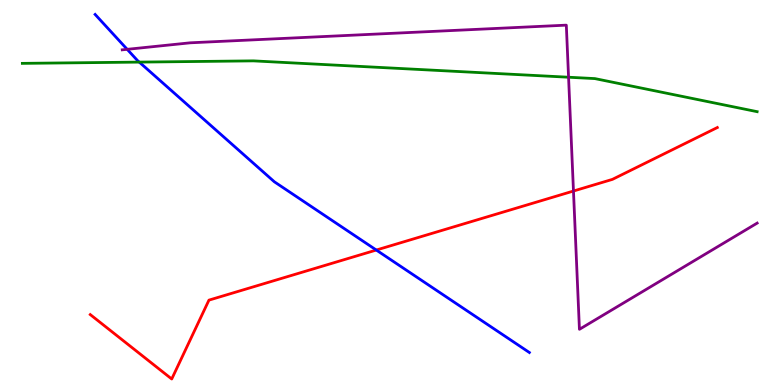[{'lines': ['blue', 'red'], 'intersections': [{'x': 4.86, 'y': 3.51}]}, {'lines': ['green', 'red'], 'intersections': []}, {'lines': ['purple', 'red'], 'intersections': [{'x': 7.4, 'y': 5.04}]}, {'lines': ['blue', 'green'], 'intersections': [{'x': 1.8, 'y': 8.39}]}, {'lines': ['blue', 'purple'], 'intersections': [{'x': 1.64, 'y': 8.72}]}, {'lines': ['green', 'purple'], 'intersections': [{'x': 7.34, 'y': 7.99}]}]